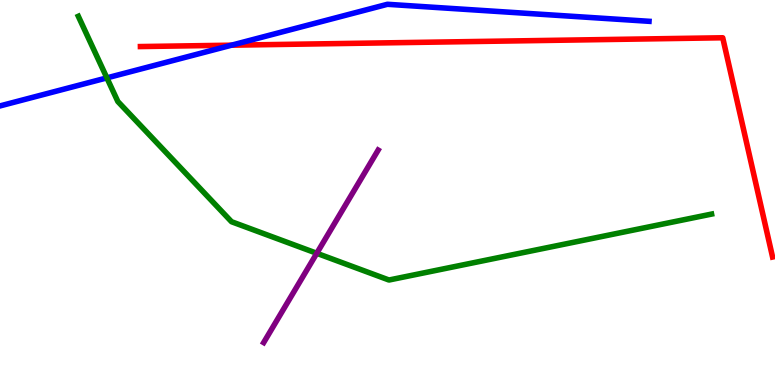[{'lines': ['blue', 'red'], 'intersections': [{'x': 2.99, 'y': 8.83}]}, {'lines': ['green', 'red'], 'intersections': []}, {'lines': ['purple', 'red'], 'intersections': []}, {'lines': ['blue', 'green'], 'intersections': [{'x': 1.38, 'y': 7.98}]}, {'lines': ['blue', 'purple'], 'intersections': []}, {'lines': ['green', 'purple'], 'intersections': [{'x': 4.09, 'y': 3.42}]}]